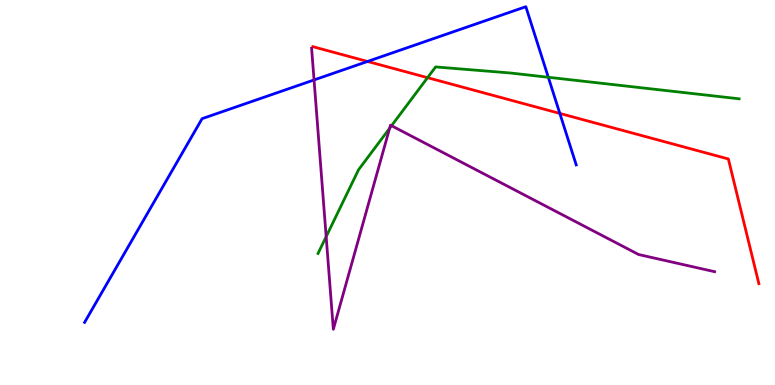[{'lines': ['blue', 'red'], 'intersections': [{'x': 4.74, 'y': 8.4}, {'x': 7.22, 'y': 7.05}]}, {'lines': ['green', 'red'], 'intersections': [{'x': 5.52, 'y': 7.98}]}, {'lines': ['purple', 'red'], 'intersections': []}, {'lines': ['blue', 'green'], 'intersections': [{'x': 7.08, 'y': 7.99}]}, {'lines': ['blue', 'purple'], 'intersections': [{'x': 4.05, 'y': 7.92}]}, {'lines': ['green', 'purple'], 'intersections': [{'x': 4.21, 'y': 3.85}, {'x': 5.03, 'y': 6.67}, {'x': 5.05, 'y': 6.73}]}]